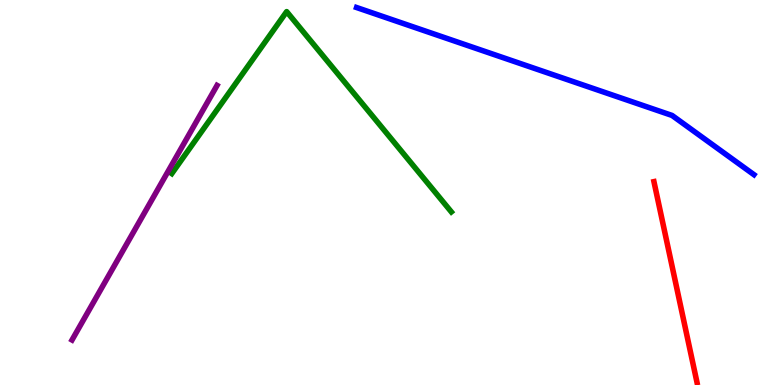[{'lines': ['blue', 'red'], 'intersections': []}, {'lines': ['green', 'red'], 'intersections': []}, {'lines': ['purple', 'red'], 'intersections': []}, {'lines': ['blue', 'green'], 'intersections': []}, {'lines': ['blue', 'purple'], 'intersections': []}, {'lines': ['green', 'purple'], 'intersections': []}]